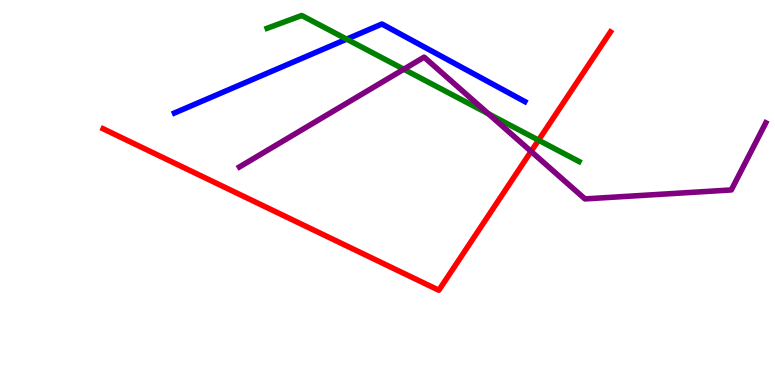[{'lines': ['blue', 'red'], 'intersections': []}, {'lines': ['green', 'red'], 'intersections': [{'x': 6.95, 'y': 6.36}]}, {'lines': ['purple', 'red'], 'intersections': [{'x': 6.85, 'y': 6.07}]}, {'lines': ['blue', 'green'], 'intersections': [{'x': 4.47, 'y': 8.98}]}, {'lines': ['blue', 'purple'], 'intersections': []}, {'lines': ['green', 'purple'], 'intersections': [{'x': 5.21, 'y': 8.2}, {'x': 6.3, 'y': 7.05}]}]